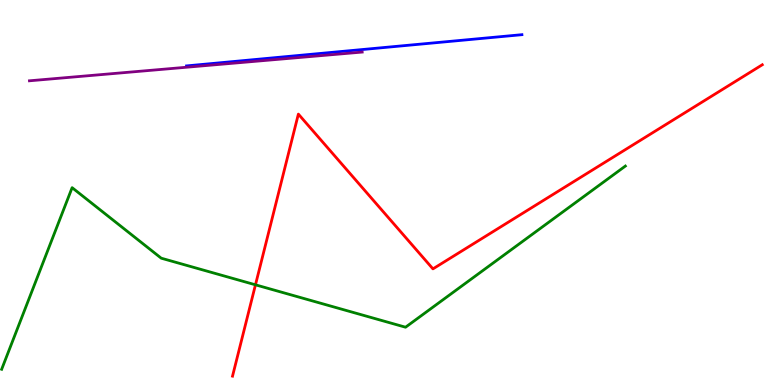[{'lines': ['blue', 'red'], 'intersections': []}, {'lines': ['green', 'red'], 'intersections': [{'x': 3.3, 'y': 2.6}]}, {'lines': ['purple', 'red'], 'intersections': []}, {'lines': ['blue', 'green'], 'intersections': []}, {'lines': ['blue', 'purple'], 'intersections': []}, {'lines': ['green', 'purple'], 'intersections': []}]